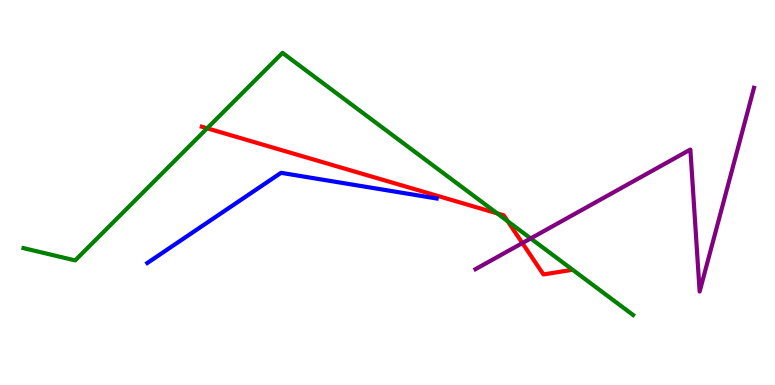[{'lines': ['blue', 'red'], 'intersections': []}, {'lines': ['green', 'red'], 'intersections': [{'x': 2.67, 'y': 6.67}, {'x': 6.41, 'y': 4.46}, {'x': 6.55, 'y': 4.25}]}, {'lines': ['purple', 'red'], 'intersections': [{'x': 6.74, 'y': 3.69}]}, {'lines': ['blue', 'green'], 'intersections': []}, {'lines': ['blue', 'purple'], 'intersections': []}, {'lines': ['green', 'purple'], 'intersections': [{'x': 6.85, 'y': 3.81}]}]